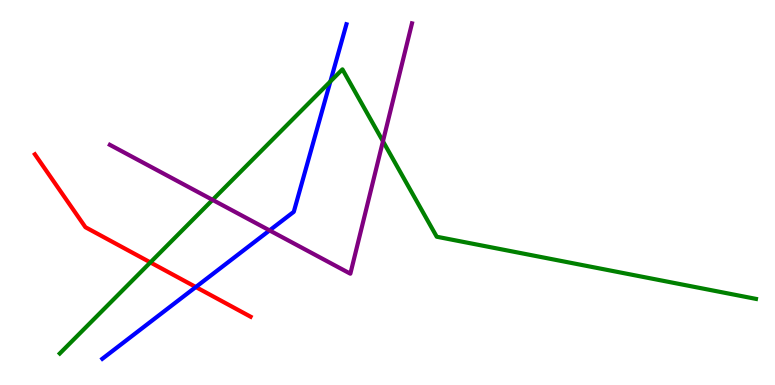[{'lines': ['blue', 'red'], 'intersections': [{'x': 2.53, 'y': 2.54}]}, {'lines': ['green', 'red'], 'intersections': [{'x': 1.94, 'y': 3.18}]}, {'lines': ['purple', 'red'], 'intersections': []}, {'lines': ['blue', 'green'], 'intersections': [{'x': 4.26, 'y': 7.88}]}, {'lines': ['blue', 'purple'], 'intersections': [{'x': 3.48, 'y': 4.02}]}, {'lines': ['green', 'purple'], 'intersections': [{'x': 2.74, 'y': 4.81}, {'x': 4.94, 'y': 6.33}]}]